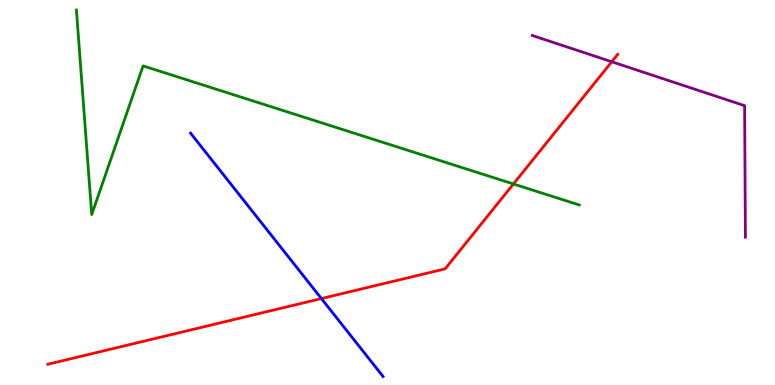[{'lines': ['blue', 'red'], 'intersections': [{'x': 4.15, 'y': 2.25}]}, {'lines': ['green', 'red'], 'intersections': [{'x': 6.62, 'y': 5.22}]}, {'lines': ['purple', 'red'], 'intersections': [{'x': 7.89, 'y': 8.4}]}, {'lines': ['blue', 'green'], 'intersections': []}, {'lines': ['blue', 'purple'], 'intersections': []}, {'lines': ['green', 'purple'], 'intersections': []}]